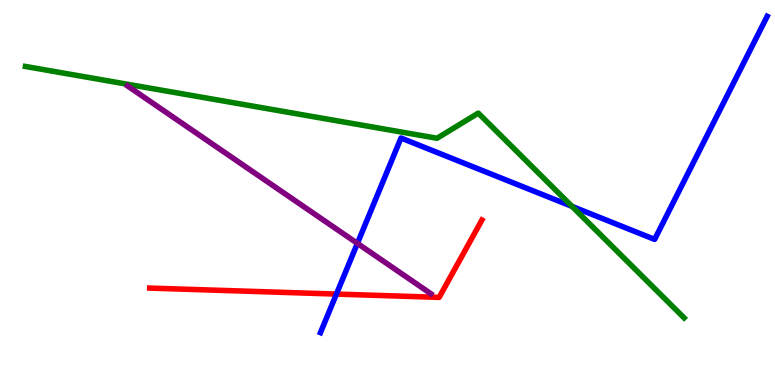[{'lines': ['blue', 'red'], 'intersections': [{'x': 4.34, 'y': 2.36}]}, {'lines': ['green', 'red'], 'intersections': []}, {'lines': ['purple', 'red'], 'intersections': []}, {'lines': ['blue', 'green'], 'intersections': [{'x': 7.38, 'y': 4.64}]}, {'lines': ['blue', 'purple'], 'intersections': [{'x': 4.61, 'y': 3.68}]}, {'lines': ['green', 'purple'], 'intersections': []}]